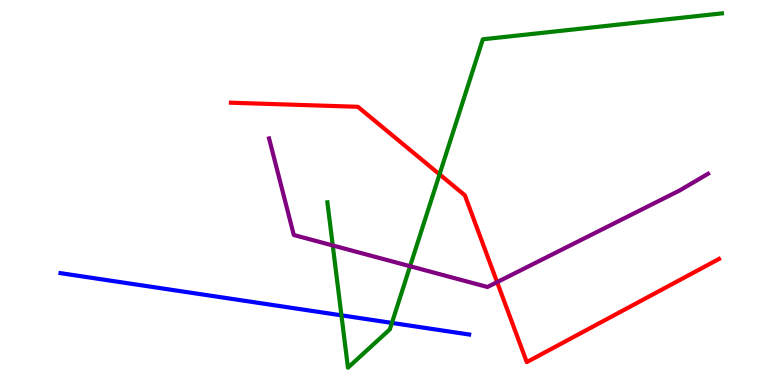[{'lines': ['blue', 'red'], 'intersections': []}, {'lines': ['green', 'red'], 'intersections': [{'x': 5.67, 'y': 5.47}]}, {'lines': ['purple', 'red'], 'intersections': [{'x': 6.41, 'y': 2.67}]}, {'lines': ['blue', 'green'], 'intersections': [{'x': 4.41, 'y': 1.81}, {'x': 5.06, 'y': 1.61}]}, {'lines': ['blue', 'purple'], 'intersections': []}, {'lines': ['green', 'purple'], 'intersections': [{'x': 4.29, 'y': 3.62}, {'x': 5.29, 'y': 3.09}]}]